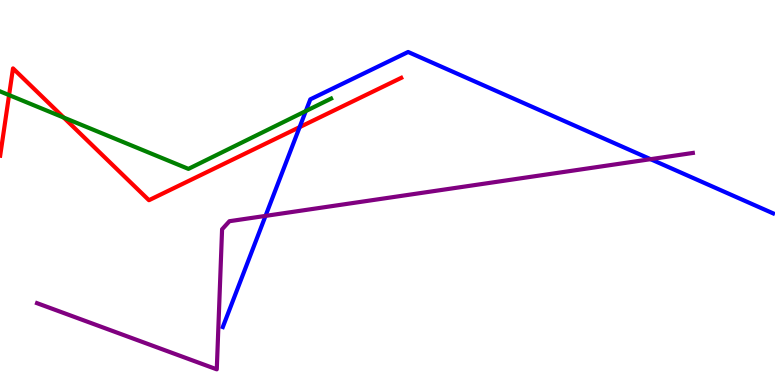[{'lines': ['blue', 'red'], 'intersections': [{'x': 3.87, 'y': 6.7}]}, {'lines': ['green', 'red'], 'intersections': [{'x': 0.117, 'y': 7.53}, {'x': 0.822, 'y': 6.95}]}, {'lines': ['purple', 'red'], 'intersections': []}, {'lines': ['blue', 'green'], 'intersections': [{'x': 3.95, 'y': 7.12}]}, {'lines': ['blue', 'purple'], 'intersections': [{'x': 3.43, 'y': 4.39}, {'x': 8.39, 'y': 5.87}]}, {'lines': ['green', 'purple'], 'intersections': []}]